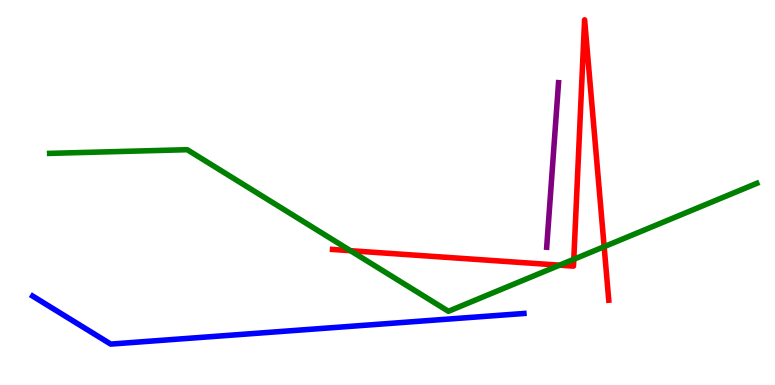[{'lines': ['blue', 'red'], 'intersections': []}, {'lines': ['green', 'red'], 'intersections': [{'x': 4.52, 'y': 3.49}, {'x': 7.22, 'y': 3.11}, {'x': 7.4, 'y': 3.27}, {'x': 7.8, 'y': 3.59}]}, {'lines': ['purple', 'red'], 'intersections': []}, {'lines': ['blue', 'green'], 'intersections': []}, {'lines': ['blue', 'purple'], 'intersections': []}, {'lines': ['green', 'purple'], 'intersections': []}]